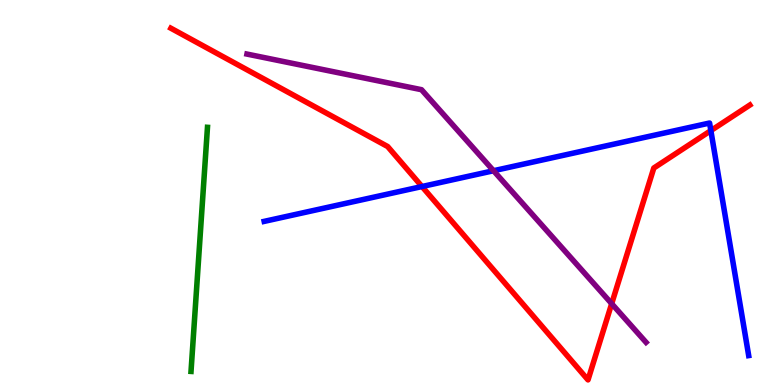[{'lines': ['blue', 'red'], 'intersections': [{'x': 5.45, 'y': 5.16}, {'x': 9.17, 'y': 6.61}]}, {'lines': ['green', 'red'], 'intersections': []}, {'lines': ['purple', 'red'], 'intersections': [{'x': 7.89, 'y': 2.11}]}, {'lines': ['blue', 'green'], 'intersections': []}, {'lines': ['blue', 'purple'], 'intersections': [{'x': 6.37, 'y': 5.57}]}, {'lines': ['green', 'purple'], 'intersections': []}]